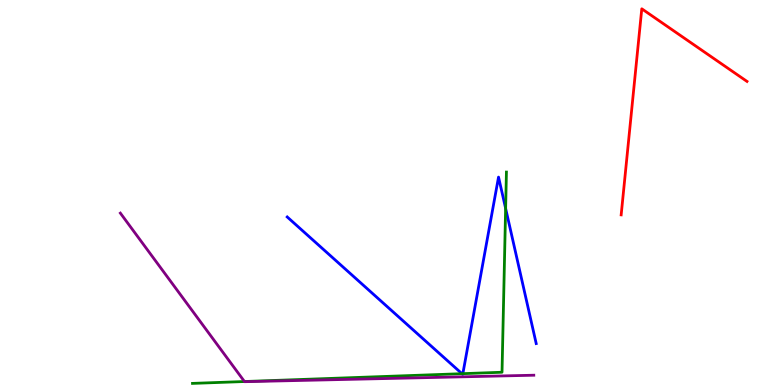[{'lines': ['blue', 'red'], 'intersections': []}, {'lines': ['green', 'red'], 'intersections': []}, {'lines': ['purple', 'red'], 'intersections': []}, {'lines': ['blue', 'green'], 'intersections': [{'x': 5.96, 'y': 0.294}, {'x': 5.97, 'y': 0.295}, {'x': 6.52, 'y': 4.59}]}, {'lines': ['blue', 'purple'], 'intersections': []}, {'lines': ['green', 'purple'], 'intersections': [{'x': 3.15, 'y': 0.0903}]}]